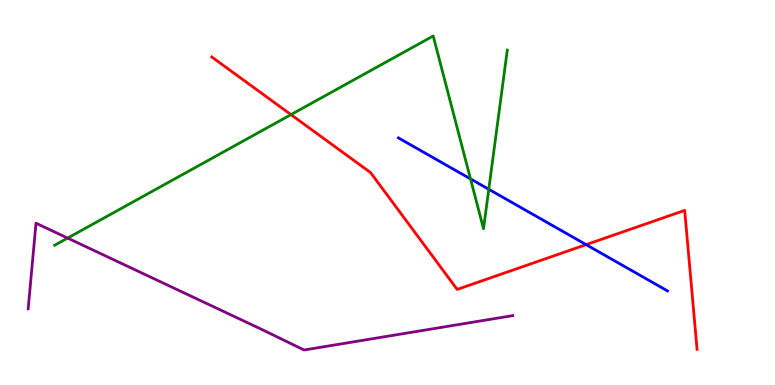[{'lines': ['blue', 'red'], 'intersections': [{'x': 7.56, 'y': 3.65}]}, {'lines': ['green', 'red'], 'intersections': [{'x': 3.75, 'y': 7.02}]}, {'lines': ['purple', 'red'], 'intersections': []}, {'lines': ['blue', 'green'], 'intersections': [{'x': 6.07, 'y': 5.35}, {'x': 6.31, 'y': 5.08}]}, {'lines': ['blue', 'purple'], 'intersections': []}, {'lines': ['green', 'purple'], 'intersections': [{'x': 0.873, 'y': 3.82}]}]